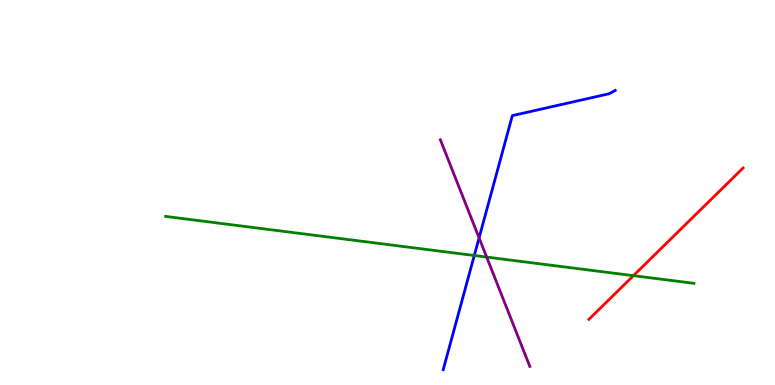[{'lines': ['blue', 'red'], 'intersections': []}, {'lines': ['green', 'red'], 'intersections': [{'x': 8.17, 'y': 2.84}]}, {'lines': ['purple', 'red'], 'intersections': []}, {'lines': ['blue', 'green'], 'intersections': [{'x': 6.12, 'y': 3.36}]}, {'lines': ['blue', 'purple'], 'intersections': [{'x': 6.18, 'y': 3.82}]}, {'lines': ['green', 'purple'], 'intersections': [{'x': 6.28, 'y': 3.32}]}]